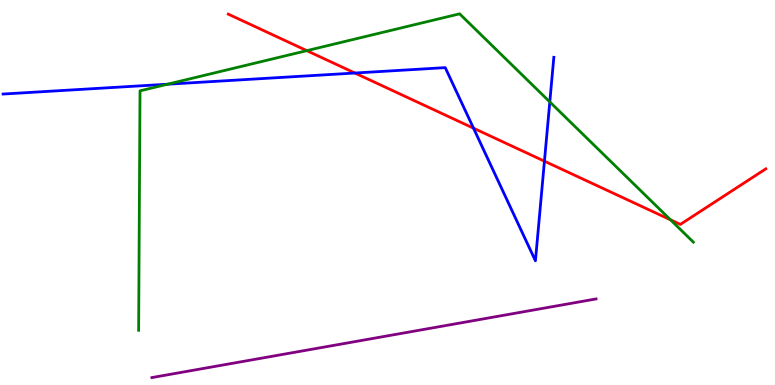[{'lines': ['blue', 'red'], 'intersections': [{'x': 4.58, 'y': 8.1}, {'x': 6.11, 'y': 6.67}, {'x': 7.03, 'y': 5.81}]}, {'lines': ['green', 'red'], 'intersections': [{'x': 3.96, 'y': 8.68}, {'x': 8.65, 'y': 4.29}]}, {'lines': ['purple', 'red'], 'intersections': []}, {'lines': ['blue', 'green'], 'intersections': [{'x': 2.16, 'y': 7.81}, {'x': 7.09, 'y': 7.35}]}, {'lines': ['blue', 'purple'], 'intersections': []}, {'lines': ['green', 'purple'], 'intersections': []}]